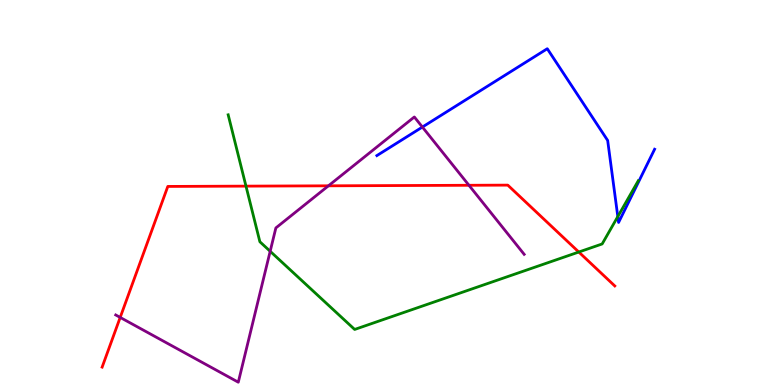[{'lines': ['blue', 'red'], 'intersections': []}, {'lines': ['green', 'red'], 'intersections': [{'x': 3.17, 'y': 5.17}, {'x': 7.47, 'y': 3.45}]}, {'lines': ['purple', 'red'], 'intersections': [{'x': 1.55, 'y': 1.76}, {'x': 4.24, 'y': 5.17}, {'x': 6.05, 'y': 5.19}]}, {'lines': ['blue', 'green'], 'intersections': [{'x': 7.97, 'y': 4.37}]}, {'lines': ['blue', 'purple'], 'intersections': [{'x': 5.45, 'y': 6.7}]}, {'lines': ['green', 'purple'], 'intersections': [{'x': 3.49, 'y': 3.47}]}]